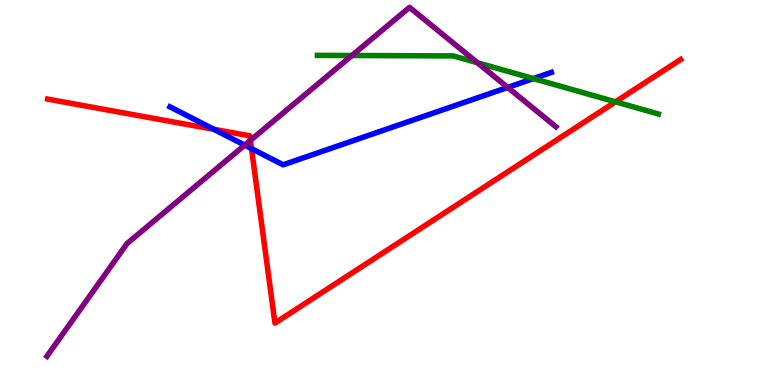[{'lines': ['blue', 'red'], 'intersections': [{'x': 2.76, 'y': 6.64}, {'x': 3.25, 'y': 6.14}]}, {'lines': ['green', 'red'], 'intersections': [{'x': 7.94, 'y': 7.36}]}, {'lines': ['purple', 'red'], 'intersections': [{'x': 3.23, 'y': 6.35}]}, {'lines': ['blue', 'green'], 'intersections': [{'x': 6.88, 'y': 7.96}]}, {'lines': ['blue', 'purple'], 'intersections': [{'x': 3.16, 'y': 6.23}, {'x': 6.55, 'y': 7.73}]}, {'lines': ['green', 'purple'], 'intersections': [{'x': 4.54, 'y': 8.56}, {'x': 6.16, 'y': 8.37}]}]